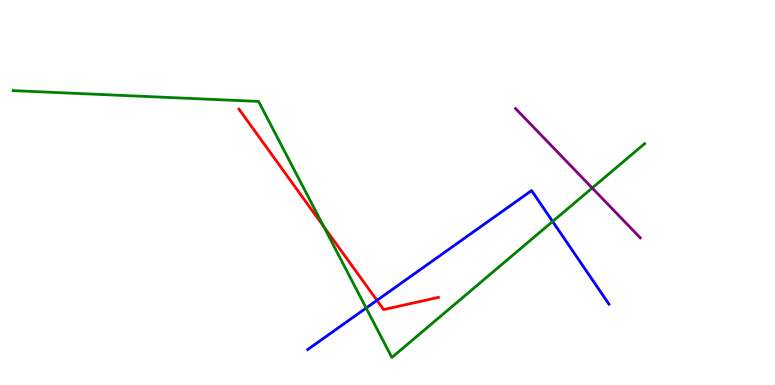[{'lines': ['blue', 'red'], 'intersections': [{'x': 4.86, 'y': 2.2}]}, {'lines': ['green', 'red'], 'intersections': [{'x': 4.18, 'y': 4.11}]}, {'lines': ['purple', 'red'], 'intersections': []}, {'lines': ['blue', 'green'], 'intersections': [{'x': 4.72, 'y': 2.0}, {'x': 7.13, 'y': 4.25}]}, {'lines': ['blue', 'purple'], 'intersections': []}, {'lines': ['green', 'purple'], 'intersections': [{'x': 7.64, 'y': 5.12}]}]